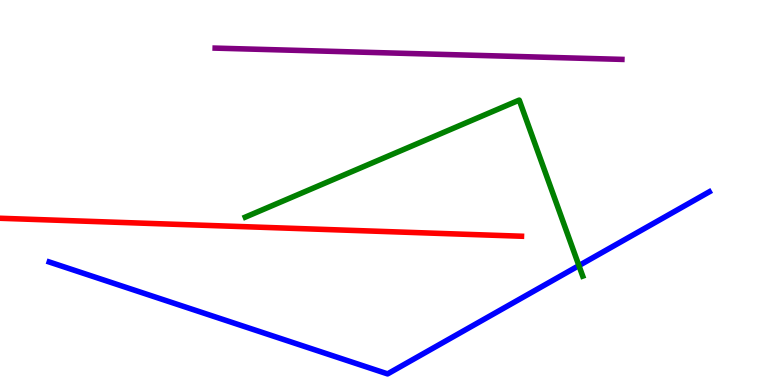[{'lines': ['blue', 'red'], 'intersections': []}, {'lines': ['green', 'red'], 'intersections': []}, {'lines': ['purple', 'red'], 'intersections': []}, {'lines': ['blue', 'green'], 'intersections': [{'x': 7.47, 'y': 3.1}]}, {'lines': ['blue', 'purple'], 'intersections': []}, {'lines': ['green', 'purple'], 'intersections': []}]